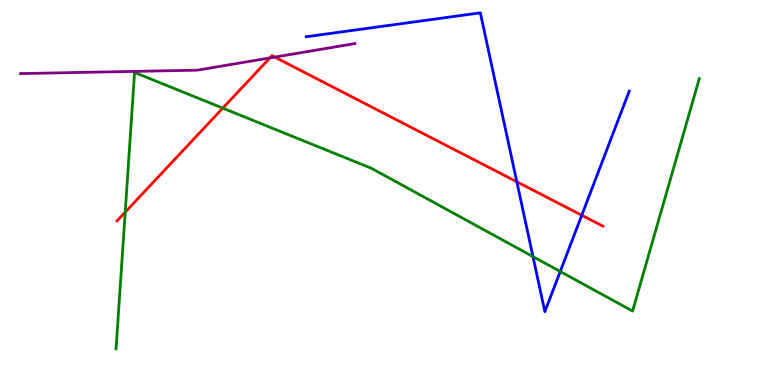[{'lines': ['blue', 'red'], 'intersections': [{'x': 6.67, 'y': 5.28}, {'x': 7.51, 'y': 4.41}]}, {'lines': ['green', 'red'], 'intersections': [{'x': 1.62, 'y': 4.49}, {'x': 2.87, 'y': 7.19}]}, {'lines': ['purple', 'red'], 'intersections': [{'x': 3.48, 'y': 8.5}, {'x': 3.55, 'y': 8.52}]}, {'lines': ['blue', 'green'], 'intersections': [{'x': 6.88, 'y': 3.33}, {'x': 7.23, 'y': 2.95}]}, {'lines': ['blue', 'purple'], 'intersections': []}, {'lines': ['green', 'purple'], 'intersections': []}]